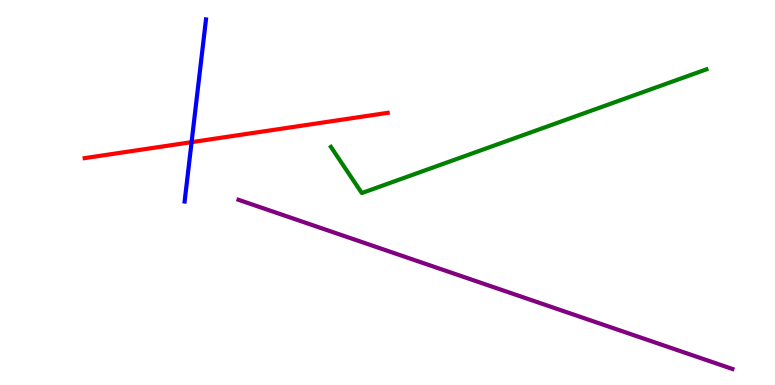[{'lines': ['blue', 'red'], 'intersections': [{'x': 2.47, 'y': 6.31}]}, {'lines': ['green', 'red'], 'intersections': []}, {'lines': ['purple', 'red'], 'intersections': []}, {'lines': ['blue', 'green'], 'intersections': []}, {'lines': ['blue', 'purple'], 'intersections': []}, {'lines': ['green', 'purple'], 'intersections': []}]